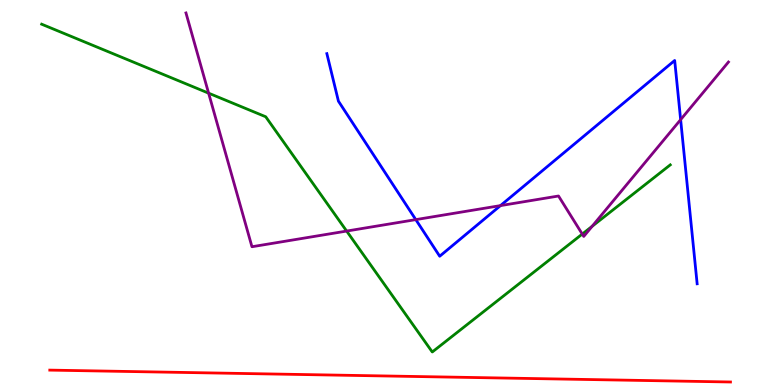[{'lines': ['blue', 'red'], 'intersections': []}, {'lines': ['green', 'red'], 'intersections': []}, {'lines': ['purple', 'red'], 'intersections': []}, {'lines': ['blue', 'green'], 'intersections': []}, {'lines': ['blue', 'purple'], 'intersections': [{'x': 5.37, 'y': 4.3}, {'x': 6.46, 'y': 4.66}, {'x': 8.78, 'y': 6.89}]}, {'lines': ['green', 'purple'], 'intersections': [{'x': 2.69, 'y': 7.58}, {'x': 4.47, 'y': 4.0}, {'x': 7.51, 'y': 3.92}, {'x': 7.64, 'y': 4.12}]}]